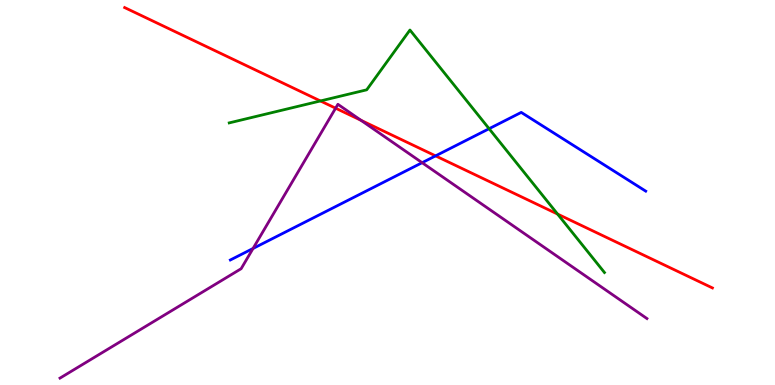[{'lines': ['blue', 'red'], 'intersections': [{'x': 5.62, 'y': 5.95}]}, {'lines': ['green', 'red'], 'intersections': [{'x': 4.13, 'y': 7.38}, {'x': 7.19, 'y': 4.44}]}, {'lines': ['purple', 'red'], 'intersections': [{'x': 4.33, 'y': 7.19}, {'x': 4.66, 'y': 6.88}]}, {'lines': ['blue', 'green'], 'intersections': [{'x': 6.31, 'y': 6.66}]}, {'lines': ['blue', 'purple'], 'intersections': [{'x': 3.27, 'y': 3.55}, {'x': 5.45, 'y': 5.77}]}, {'lines': ['green', 'purple'], 'intersections': []}]